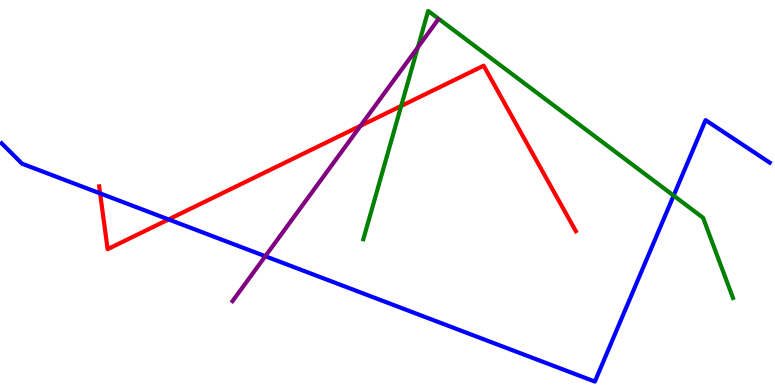[{'lines': ['blue', 'red'], 'intersections': [{'x': 1.29, 'y': 4.98}, {'x': 2.18, 'y': 4.3}]}, {'lines': ['green', 'red'], 'intersections': [{'x': 5.18, 'y': 7.25}]}, {'lines': ['purple', 'red'], 'intersections': [{'x': 4.65, 'y': 6.73}]}, {'lines': ['blue', 'green'], 'intersections': [{'x': 8.69, 'y': 4.92}]}, {'lines': ['blue', 'purple'], 'intersections': [{'x': 3.42, 'y': 3.34}]}, {'lines': ['green', 'purple'], 'intersections': [{'x': 5.39, 'y': 8.77}]}]